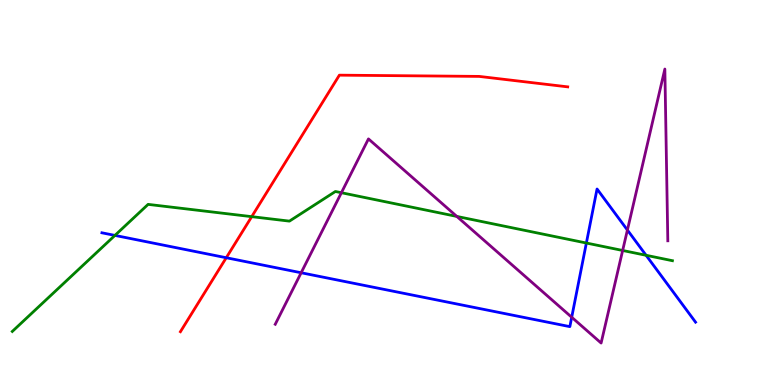[{'lines': ['blue', 'red'], 'intersections': [{'x': 2.92, 'y': 3.31}]}, {'lines': ['green', 'red'], 'intersections': [{'x': 3.25, 'y': 4.37}]}, {'lines': ['purple', 'red'], 'intersections': []}, {'lines': ['blue', 'green'], 'intersections': [{'x': 1.48, 'y': 3.89}, {'x': 7.57, 'y': 3.69}, {'x': 8.34, 'y': 3.37}]}, {'lines': ['blue', 'purple'], 'intersections': [{'x': 3.89, 'y': 2.92}, {'x': 7.38, 'y': 1.76}, {'x': 8.1, 'y': 4.03}]}, {'lines': ['green', 'purple'], 'intersections': [{'x': 4.41, 'y': 4.99}, {'x': 5.89, 'y': 4.38}, {'x': 8.03, 'y': 3.49}]}]